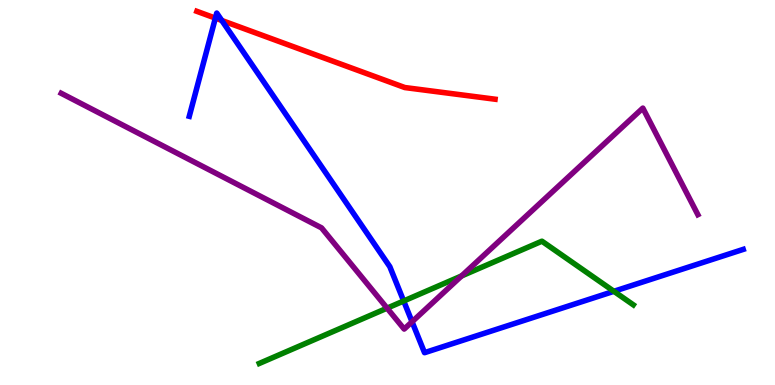[{'lines': ['blue', 'red'], 'intersections': [{'x': 2.78, 'y': 9.53}, {'x': 2.86, 'y': 9.47}]}, {'lines': ['green', 'red'], 'intersections': []}, {'lines': ['purple', 'red'], 'intersections': []}, {'lines': ['blue', 'green'], 'intersections': [{'x': 5.21, 'y': 2.18}, {'x': 7.92, 'y': 2.43}]}, {'lines': ['blue', 'purple'], 'intersections': [{'x': 5.32, 'y': 1.64}]}, {'lines': ['green', 'purple'], 'intersections': [{'x': 4.99, 'y': 2.0}, {'x': 5.96, 'y': 2.83}]}]